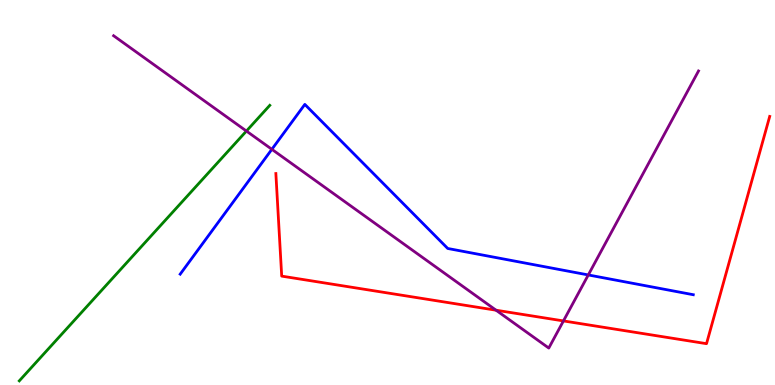[{'lines': ['blue', 'red'], 'intersections': []}, {'lines': ['green', 'red'], 'intersections': []}, {'lines': ['purple', 'red'], 'intersections': [{'x': 6.4, 'y': 1.94}, {'x': 7.27, 'y': 1.66}]}, {'lines': ['blue', 'green'], 'intersections': []}, {'lines': ['blue', 'purple'], 'intersections': [{'x': 3.51, 'y': 6.12}, {'x': 7.59, 'y': 2.86}]}, {'lines': ['green', 'purple'], 'intersections': [{'x': 3.18, 'y': 6.6}]}]